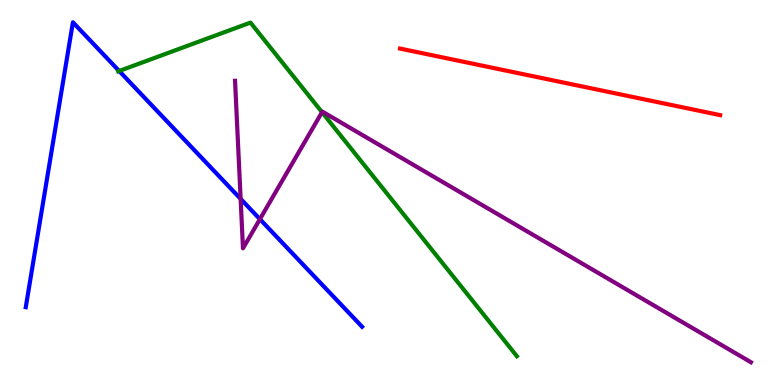[{'lines': ['blue', 'red'], 'intersections': []}, {'lines': ['green', 'red'], 'intersections': []}, {'lines': ['purple', 'red'], 'intersections': []}, {'lines': ['blue', 'green'], 'intersections': [{'x': 1.54, 'y': 8.16}]}, {'lines': ['blue', 'purple'], 'intersections': [{'x': 3.1, 'y': 4.83}, {'x': 3.35, 'y': 4.31}]}, {'lines': ['green', 'purple'], 'intersections': [{'x': 4.16, 'y': 7.09}]}]